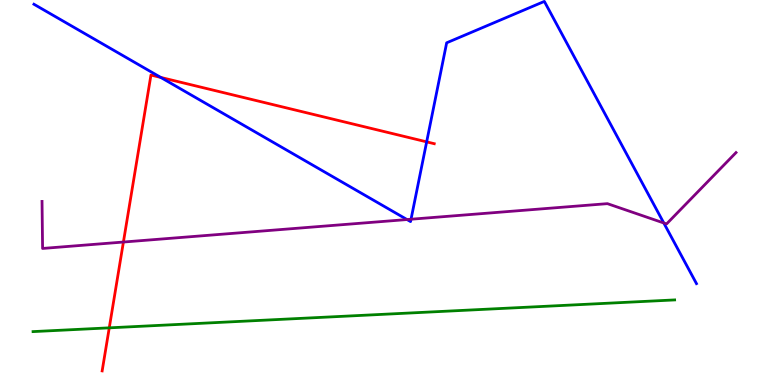[{'lines': ['blue', 'red'], 'intersections': [{'x': 2.07, 'y': 7.99}, {'x': 5.51, 'y': 6.32}]}, {'lines': ['green', 'red'], 'intersections': [{'x': 1.41, 'y': 1.48}]}, {'lines': ['purple', 'red'], 'intersections': [{'x': 1.59, 'y': 3.71}]}, {'lines': ['blue', 'green'], 'intersections': []}, {'lines': ['blue', 'purple'], 'intersections': [{'x': 5.25, 'y': 4.3}, {'x': 5.3, 'y': 4.31}, {'x': 8.57, 'y': 4.21}]}, {'lines': ['green', 'purple'], 'intersections': []}]